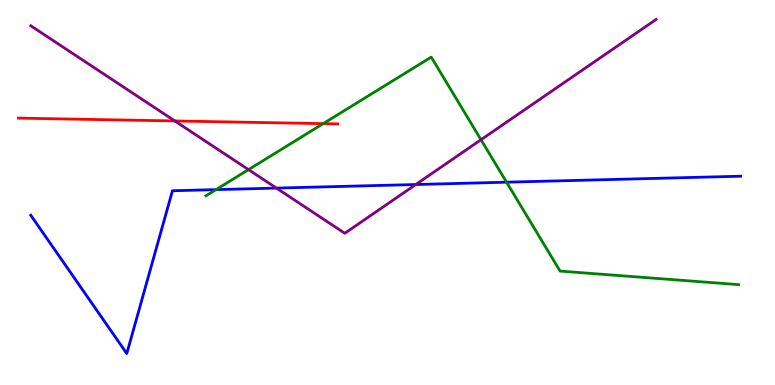[{'lines': ['blue', 'red'], 'intersections': []}, {'lines': ['green', 'red'], 'intersections': [{'x': 4.17, 'y': 6.79}]}, {'lines': ['purple', 'red'], 'intersections': [{'x': 2.26, 'y': 6.86}]}, {'lines': ['blue', 'green'], 'intersections': [{'x': 2.79, 'y': 5.07}, {'x': 6.54, 'y': 5.27}]}, {'lines': ['blue', 'purple'], 'intersections': [{'x': 3.57, 'y': 5.11}, {'x': 5.36, 'y': 5.21}]}, {'lines': ['green', 'purple'], 'intersections': [{'x': 3.21, 'y': 5.59}, {'x': 6.21, 'y': 6.37}]}]